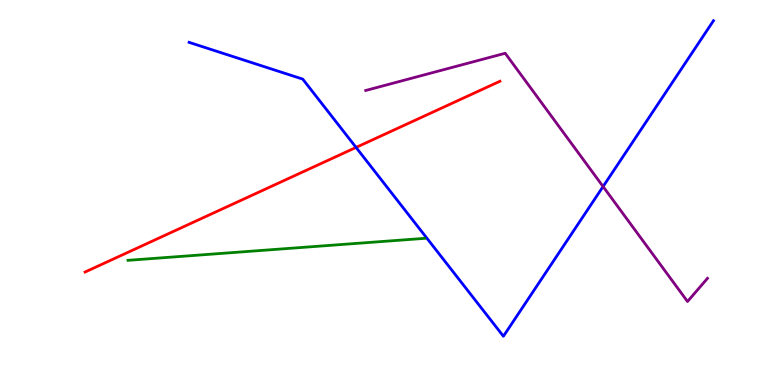[{'lines': ['blue', 'red'], 'intersections': [{'x': 4.59, 'y': 6.17}]}, {'lines': ['green', 'red'], 'intersections': []}, {'lines': ['purple', 'red'], 'intersections': []}, {'lines': ['blue', 'green'], 'intersections': []}, {'lines': ['blue', 'purple'], 'intersections': [{'x': 7.78, 'y': 5.16}]}, {'lines': ['green', 'purple'], 'intersections': []}]